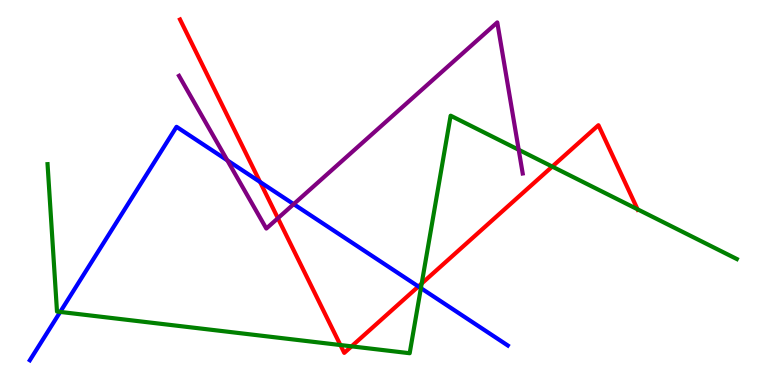[{'lines': ['blue', 'red'], 'intersections': [{'x': 3.36, 'y': 5.27}, {'x': 5.4, 'y': 2.56}]}, {'lines': ['green', 'red'], 'intersections': [{'x': 4.39, 'y': 1.04}, {'x': 4.54, 'y': 1.0}, {'x': 5.44, 'y': 2.64}, {'x': 7.13, 'y': 5.67}, {'x': 8.23, 'y': 4.56}]}, {'lines': ['purple', 'red'], 'intersections': [{'x': 3.59, 'y': 4.33}]}, {'lines': ['blue', 'green'], 'intersections': [{'x': 0.777, 'y': 1.9}, {'x': 5.43, 'y': 2.52}]}, {'lines': ['blue', 'purple'], 'intersections': [{'x': 2.93, 'y': 5.84}, {'x': 3.79, 'y': 4.7}]}, {'lines': ['green', 'purple'], 'intersections': [{'x': 6.69, 'y': 6.11}]}]